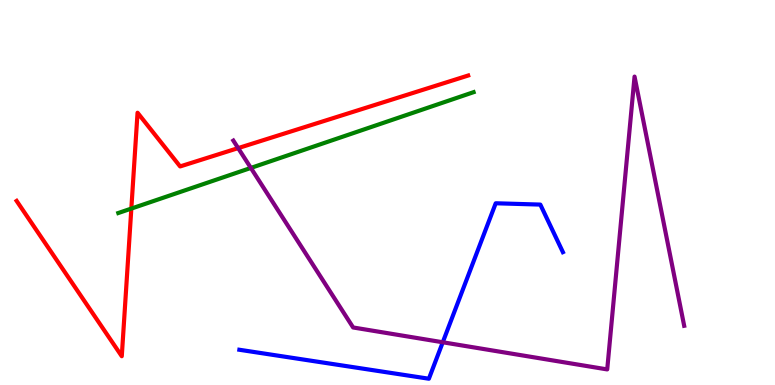[{'lines': ['blue', 'red'], 'intersections': []}, {'lines': ['green', 'red'], 'intersections': [{'x': 1.69, 'y': 4.58}]}, {'lines': ['purple', 'red'], 'intersections': [{'x': 3.07, 'y': 6.15}]}, {'lines': ['blue', 'green'], 'intersections': []}, {'lines': ['blue', 'purple'], 'intersections': [{'x': 5.71, 'y': 1.11}]}, {'lines': ['green', 'purple'], 'intersections': [{'x': 3.24, 'y': 5.64}]}]